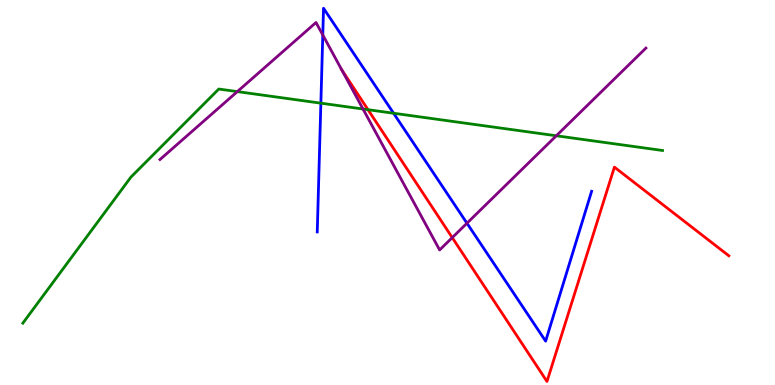[{'lines': ['blue', 'red'], 'intersections': []}, {'lines': ['green', 'red'], 'intersections': [{'x': 4.75, 'y': 7.15}]}, {'lines': ['purple', 'red'], 'intersections': [{'x': 4.41, 'y': 8.19}, {'x': 5.84, 'y': 3.83}]}, {'lines': ['blue', 'green'], 'intersections': [{'x': 4.14, 'y': 7.32}, {'x': 5.08, 'y': 7.06}]}, {'lines': ['blue', 'purple'], 'intersections': [{'x': 4.16, 'y': 9.09}, {'x': 6.03, 'y': 4.2}]}, {'lines': ['green', 'purple'], 'intersections': [{'x': 3.06, 'y': 7.62}, {'x': 4.68, 'y': 7.17}, {'x': 7.18, 'y': 6.47}]}]